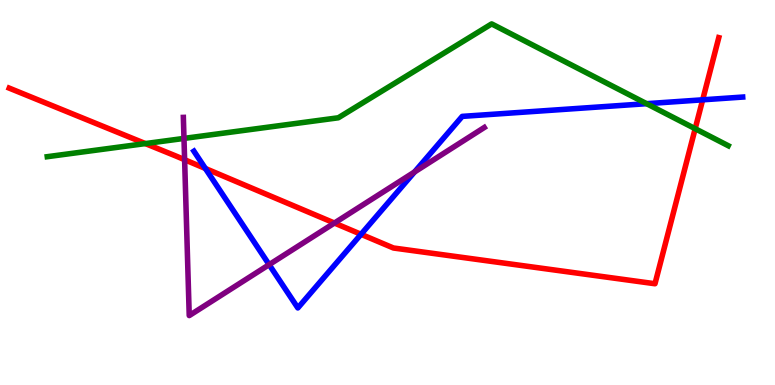[{'lines': ['blue', 'red'], 'intersections': [{'x': 2.65, 'y': 5.62}, {'x': 4.66, 'y': 3.91}, {'x': 9.07, 'y': 7.41}]}, {'lines': ['green', 'red'], 'intersections': [{'x': 1.88, 'y': 6.27}, {'x': 8.97, 'y': 6.66}]}, {'lines': ['purple', 'red'], 'intersections': [{'x': 2.38, 'y': 5.85}, {'x': 4.31, 'y': 4.21}]}, {'lines': ['blue', 'green'], 'intersections': [{'x': 8.34, 'y': 7.31}]}, {'lines': ['blue', 'purple'], 'intersections': [{'x': 3.47, 'y': 3.13}, {'x': 5.35, 'y': 5.53}]}, {'lines': ['green', 'purple'], 'intersections': [{'x': 2.37, 'y': 6.4}]}]